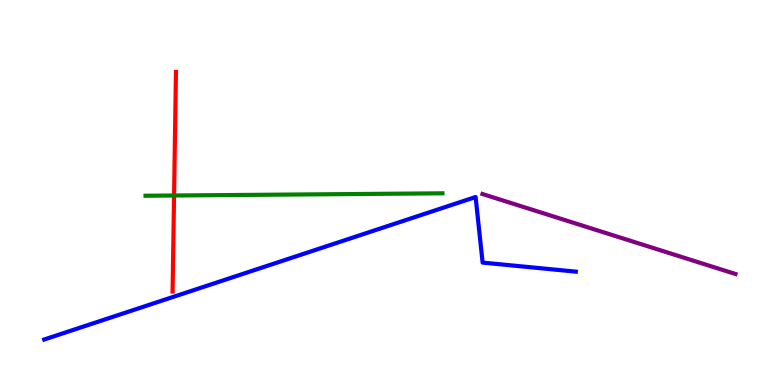[{'lines': ['blue', 'red'], 'intersections': []}, {'lines': ['green', 'red'], 'intersections': [{'x': 2.25, 'y': 4.92}]}, {'lines': ['purple', 'red'], 'intersections': []}, {'lines': ['blue', 'green'], 'intersections': []}, {'lines': ['blue', 'purple'], 'intersections': []}, {'lines': ['green', 'purple'], 'intersections': []}]